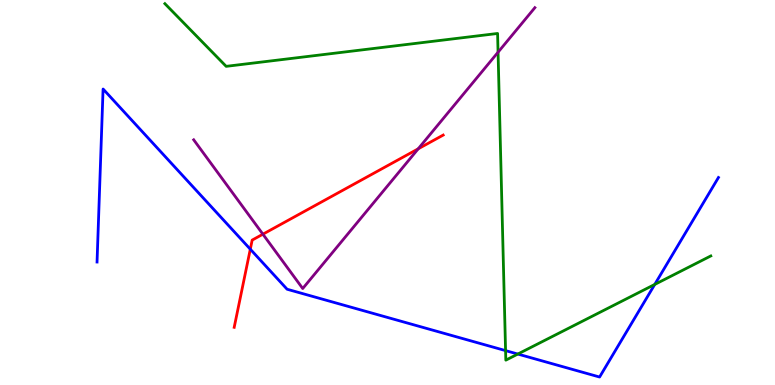[{'lines': ['blue', 'red'], 'intersections': [{'x': 3.23, 'y': 3.53}]}, {'lines': ['green', 'red'], 'intersections': []}, {'lines': ['purple', 'red'], 'intersections': [{'x': 3.39, 'y': 3.92}, {'x': 5.4, 'y': 6.13}]}, {'lines': ['blue', 'green'], 'intersections': [{'x': 6.52, 'y': 0.893}, {'x': 6.68, 'y': 0.804}, {'x': 8.45, 'y': 2.61}]}, {'lines': ['blue', 'purple'], 'intersections': []}, {'lines': ['green', 'purple'], 'intersections': [{'x': 6.43, 'y': 8.64}]}]